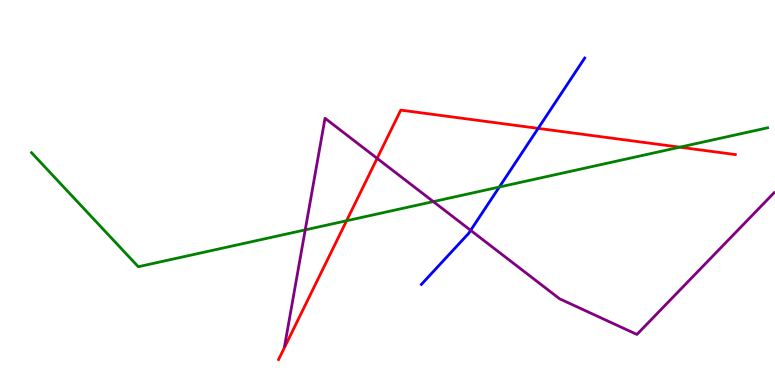[{'lines': ['blue', 'red'], 'intersections': [{'x': 6.94, 'y': 6.67}]}, {'lines': ['green', 'red'], 'intersections': [{'x': 4.47, 'y': 4.27}, {'x': 8.77, 'y': 6.18}]}, {'lines': ['purple', 'red'], 'intersections': [{'x': 4.87, 'y': 5.89}]}, {'lines': ['blue', 'green'], 'intersections': [{'x': 6.44, 'y': 5.14}]}, {'lines': ['blue', 'purple'], 'intersections': [{'x': 6.07, 'y': 4.02}]}, {'lines': ['green', 'purple'], 'intersections': [{'x': 3.94, 'y': 4.03}, {'x': 5.59, 'y': 4.76}]}]